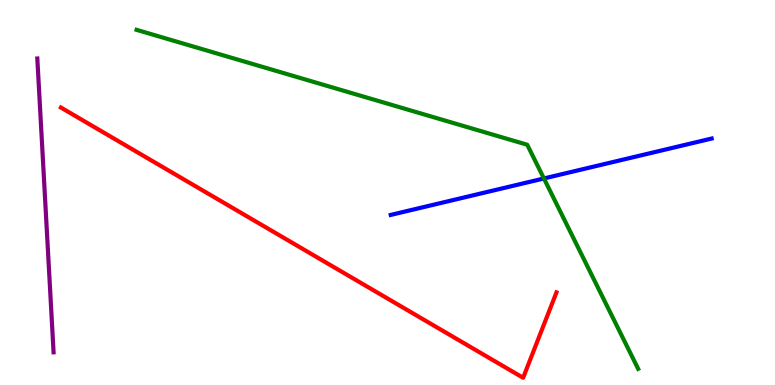[{'lines': ['blue', 'red'], 'intersections': []}, {'lines': ['green', 'red'], 'intersections': []}, {'lines': ['purple', 'red'], 'intersections': []}, {'lines': ['blue', 'green'], 'intersections': [{'x': 7.02, 'y': 5.36}]}, {'lines': ['blue', 'purple'], 'intersections': []}, {'lines': ['green', 'purple'], 'intersections': []}]